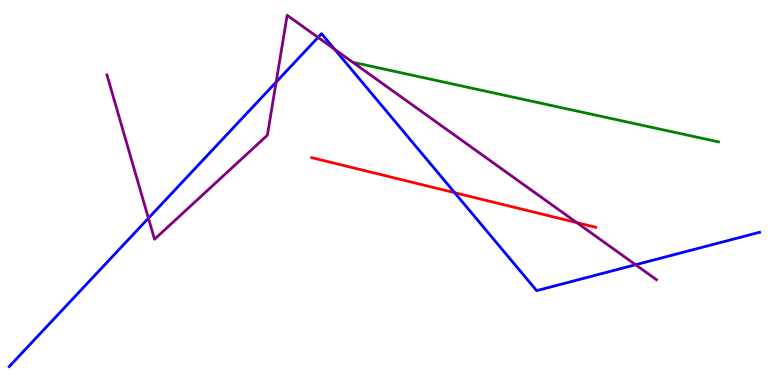[{'lines': ['blue', 'red'], 'intersections': [{'x': 5.87, 'y': 5.0}]}, {'lines': ['green', 'red'], 'intersections': []}, {'lines': ['purple', 'red'], 'intersections': [{'x': 7.44, 'y': 4.22}]}, {'lines': ['blue', 'green'], 'intersections': []}, {'lines': ['blue', 'purple'], 'intersections': [{'x': 1.92, 'y': 4.33}, {'x': 3.56, 'y': 7.87}, {'x': 4.1, 'y': 9.03}, {'x': 4.32, 'y': 8.72}, {'x': 8.2, 'y': 3.12}]}, {'lines': ['green', 'purple'], 'intersections': []}]